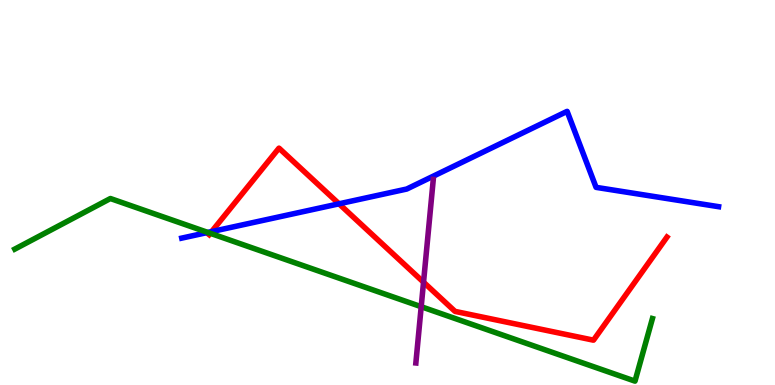[{'lines': ['blue', 'red'], 'intersections': [{'x': 2.73, 'y': 3.98}, {'x': 4.37, 'y': 4.71}]}, {'lines': ['green', 'red'], 'intersections': [{'x': 2.71, 'y': 3.94}]}, {'lines': ['purple', 'red'], 'intersections': [{'x': 5.46, 'y': 2.67}]}, {'lines': ['blue', 'green'], 'intersections': [{'x': 2.68, 'y': 3.96}]}, {'lines': ['blue', 'purple'], 'intersections': []}, {'lines': ['green', 'purple'], 'intersections': [{'x': 5.43, 'y': 2.03}]}]